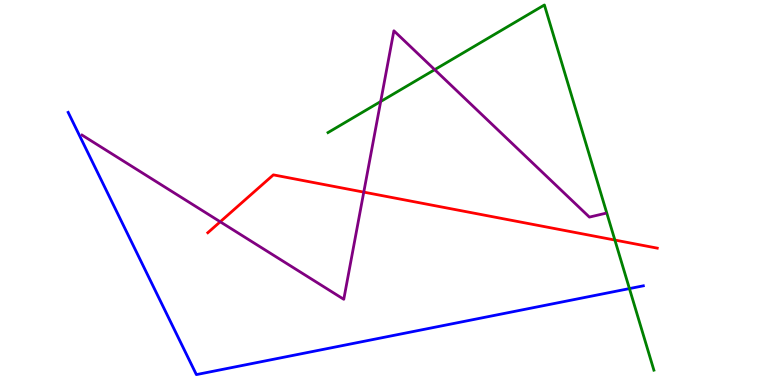[{'lines': ['blue', 'red'], 'intersections': []}, {'lines': ['green', 'red'], 'intersections': [{'x': 7.93, 'y': 3.76}]}, {'lines': ['purple', 'red'], 'intersections': [{'x': 2.84, 'y': 4.24}, {'x': 4.69, 'y': 5.01}]}, {'lines': ['blue', 'green'], 'intersections': [{'x': 8.12, 'y': 2.5}]}, {'lines': ['blue', 'purple'], 'intersections': []}, {'lines': ['green', 'purple'], 'intersections': [{'x': 4.91, 'y': 7.36}, {'x': 5.61, 'y': 8.19}]}]